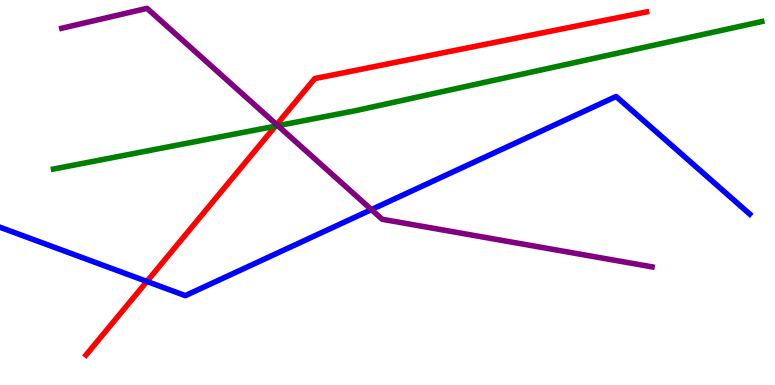[{'lines': ['blue', 'red'], 'intersections': [{'x': 1.9, 'y': 2.69}]}, {'lines': ['green', 'red'], 'intersections': [{'x': 3.55, 'y': 6.72}]}, {'lines': ['purple', 'red'], 'intersections': [{'x': 3.57, 'y': 6.76}]}, {'lines': ['blue', 'green'], 'intersections': []}, {'lines': ['blue', 'purple'], 'intersections': [{'x': 4.79, 'y': 4.56}]}, {'lines': ['green', 'purple'], 'intersections': [{'x': 3.59, 'y': 6.74}]}]